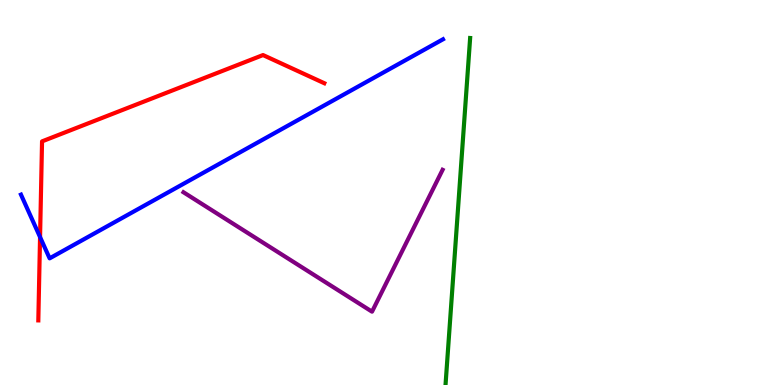[{'lines': ['blue', 'red'], 'intersections': [{'x': 0.517, 'y': 3.84}]}, {'lines': ['green', 'red'], 'intersections': []}, {'lines': ['purple', 'red'], 'intersections': []}, {'lines': ['blue', 'green'], 'intersections': []}, {'lines': ['blue', 'purple'], 'intersections': []}, {'lines': ['green', 'purple'], 'intersections': []}]